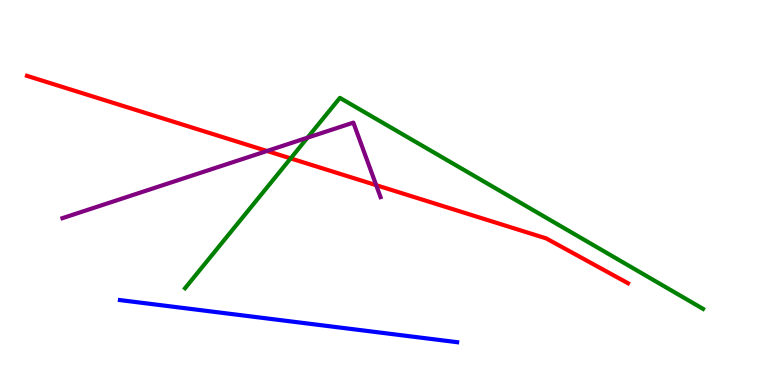[{'lines': ['blue', 'red'], 'intersections': []}, {'lines': ['green', 'red'], 'intersections': [{'x': 3.75, 'y': 5.89}]}, {'lines': ['purple', 'red'], 'intersections': [{'x': 3.44, 'y': 6.08}, {'x': 4.85, 'y': 5.19}]}, {'lines': ['blue', 'green'], 'intersections': []}, {'lines': ['blue', 'purple'], 'intersections': []}, {'lines': ['green', 'purple'], 'intersections': [{'x': 3.97, 'y': 6.42}]}]